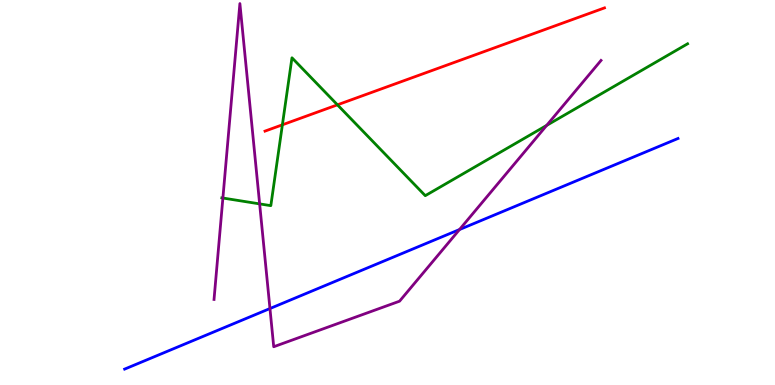[{'lines': ['blue', 'red'], 'intersections': []}, {'lines': ['green', 'red'], 'intersections': [{'x': 3.64, 'y': 6.76}, {'x': 4.35, 'y': 7.28}]}, {'lines': ['purple', 'red'], 'intersections': []}, {'lines': ['blue', 'green'], 'intersections': []}, {'lines': ['blue', 'purple'], 'intersections': [{'x': 3.48, 'y': 1.99}, {'x': 5.93, 'y': 4.04}]}, {'lines': ['green', 'purple'], 'intersections': [{'x': 2.88, 'y': 4.86}, {'x': 3.35, 'y': 4.7}, {'x': 7.05, 'y': 6.74}]}]